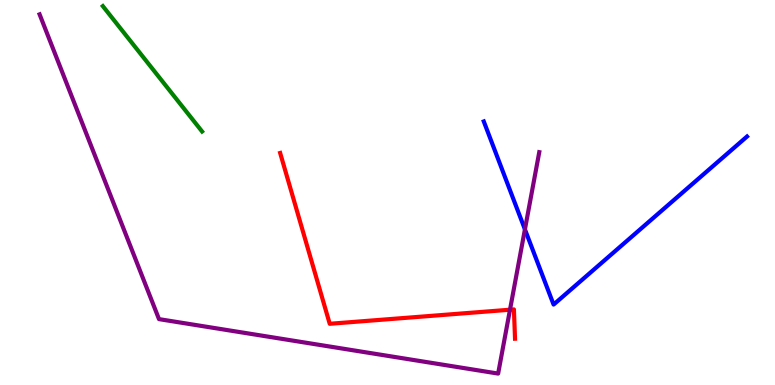[{'lines': ['blue', 'red'], 'intersections': []}, {'lines': ['green', 'red'], 'intersections': []}, {'lines': ['purple', 'red'], 'intersections': [{'x': 6.58, 'y': 1.96}]}, {'lines': ['blue', 'green'], 'intersections': []}, {'lines': ['blue', 'purple'], 'intersections': [{'x': 6.77, 'y': 4.04}]}, {'lines': ['green', 'purple'], 'intersections': []}]